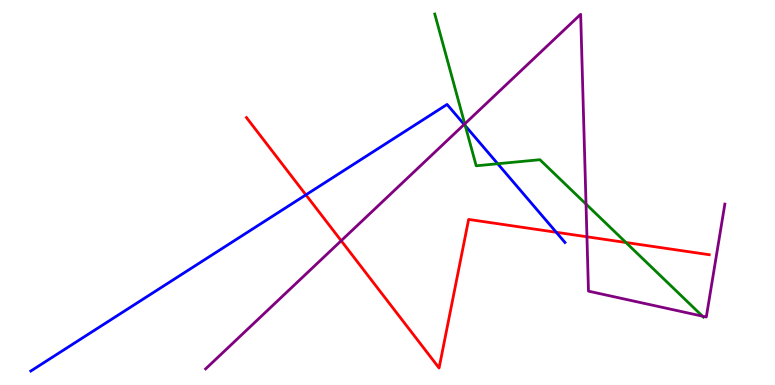[{'lines': ['blue', 'red'], 'intersections': [{'x': 3.95, 'y': 4.94}, {'x': 7.18, 'y': 3.97}]}, {'lines': ['green', 'red'], 'intersections': [{'x': 8.08, 'y': 3.7}]}, {'lines': ['purple', 'red'], 'intersections': [{'x': 4.4, 'y': 3.75}, {'x': 7.57, 'y': 3.85}]}, {'lines': ['blue', 'green'], 'intersections': [{'x': 6.0, 'y': 6.73}, {'x': 6.42, 'y': 5.75}]}, {'lines': ['blue', 'purple'], 'intersections': [{'x': 5.99, 'y': 6.77}]}, {'lines': ['green', 'purple'], 'intersections': [{'x': 6.0, 'y': 6.78}, {'x': 7.56, 'y': 4.7}, {'x': 9.06, 'y': 1.79}]}]